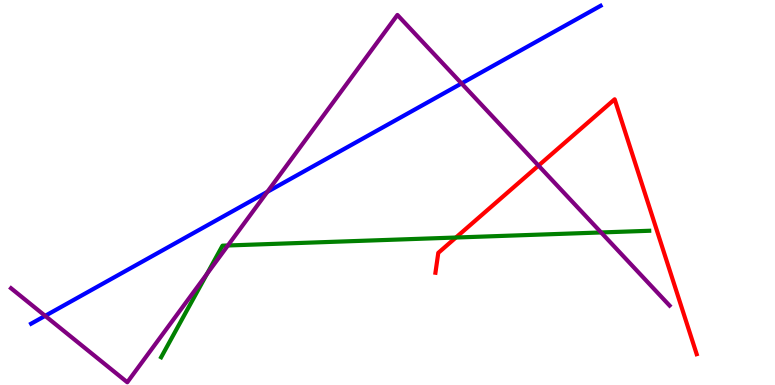[{'lines': ['blue', 'red'], 'intersections': []}, {'lines': ['green', 'red'], 'intersections': [{'x': 5.88, 'y': 3.83}]}, {'lines': ['purple', 'red'], 'intersections': [{'x': 6.95, 'y': 5.7}]}, {'lines': ['blue', 'green'], 'intersections': []}, {'lines': ['blue', 'purple'], 'intersections': [{'x': 0.583, 'y': 1.8}, {'x': 3.45, 'y': 5.02}, {'x': 5.96, 'y': 7.83}]}, {'lines': ['green', 'purple'], 'intersections': [{'x': 2.67, 'y': 2.88}, {'x': 2.94, 'y': 3.62}, {'x': 7.76, 'y': 3.96}]}]